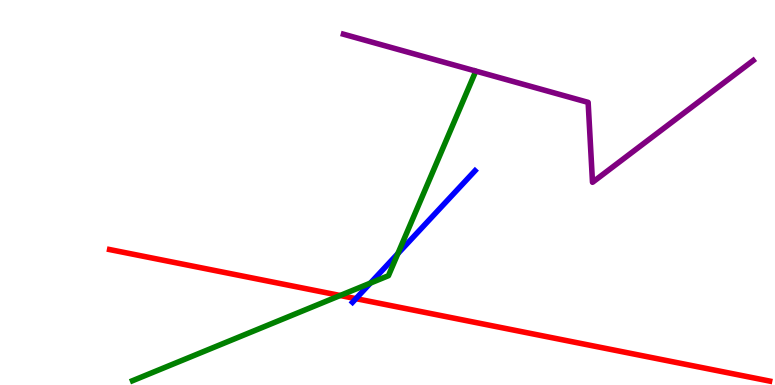[{'lines': ['blue', 'red'], 'intersections': [{'x': 4.59, 'y': 2.24}]}, {'lines': ['green', 'red'], 'intersections': [{'x': 4.39, 'y': 2.32}]}, {'lines': ['purple', 'red'], 'intersections': []}, {'lines': ['blue', 'green'], 'intersections': [{'x': 4.78, 'y': 2.65}, {'x': 5.13, 'y': 3.41}]}, {'lines': ['blue', 'purple'], 'intersections': []}, {'lines': ['green', 'purple'], 'intersections': []}]